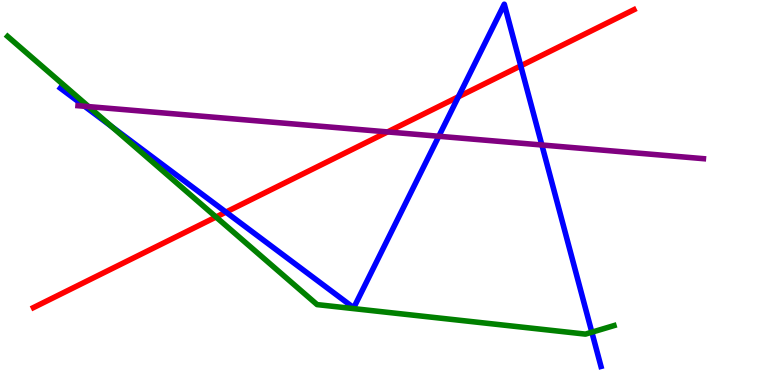[{'lines': ['blue', 'red'], 'intersections': [{'x': 2.92, 'y': 4.49}, {'x': 5.91, 'y': 7.49}, {'x': 6.72, 'y': 8.29}]}, {'lines': ['green', 'red'], 'intersections': [{'x': 2.79, 'y': 4.36}]}, {'lines': ['purple', 'red'], 'intersections': [{'x': 5.0, 'y': 6.57}]}, {'lines': ['blue', 'green'], 'intersections': [{'x': 1.44, 'y': 6.72}, {'x': 7.64, 'y': 1.37}]}, {'lines': ['blue', 'purple'], 'intersections': [{'x': 1.09, 'y': 7.24}, {'x': 5.66, 'y': 6.46}, {'x': 6.99, 'y': 6.23}]}, {'lines': ['green', 'purple'], 'intersections': [{'x': 1.14, 'y': 7.23}]}]